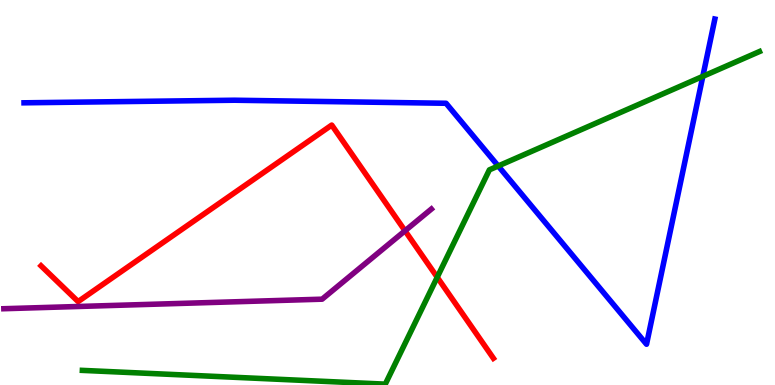[{'lines': ['blue', 'red'], 'intersections': []}, {'lines': ['green', 'red'], 'intersections': [{'x': 5.64, 'y': 2.8}]}, {'lines': ['purple', 'red'], 'intersections': [{'x': 5.23, 'y': 4.01}]}, {'lines': ['blue', 'green'], 'intersections': [{'x': 6.43, 'y': 5.69}, {'x': 9.07, 'y': 8.02}]}, {'lines': ['blue', 'purple'], 'intersections': []}, {'lines': ['green', 'purple'], 'intersections': []}]